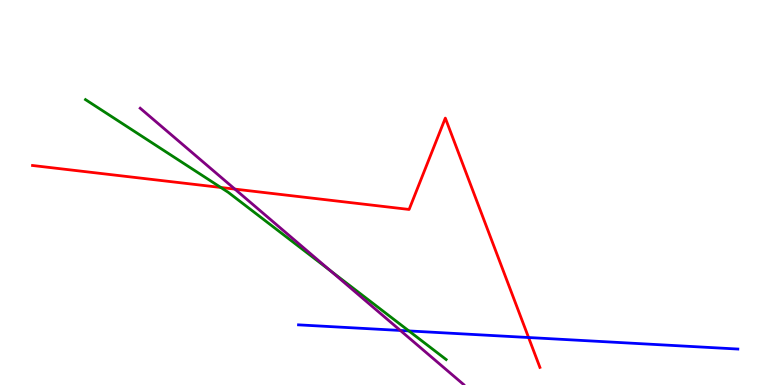[{'lines': ['blue', 'red'], 'intersections': [{'x': 6.82, 'y': 1.23}]}, {'lines': ['green', 'red'], 'intersections': [{'x': 2.85, 'y': 5.13}]}, {'lines': ['purple', 'red'], 'intersections': [{'x': 3.03, 'y': 5.09}]}, {'lines': ['blue', 'green'], 'intersections': [{'x': 5.28, 'y': 1.4}]}, {'lines': ['blue', 'purple'], 'intersections': [{'x': 5.17, 'y': 1.42}]}, {'lines': ['green', 'purple'], 'intersections': [{'x': 4.26, 'y': 2.97}]}]